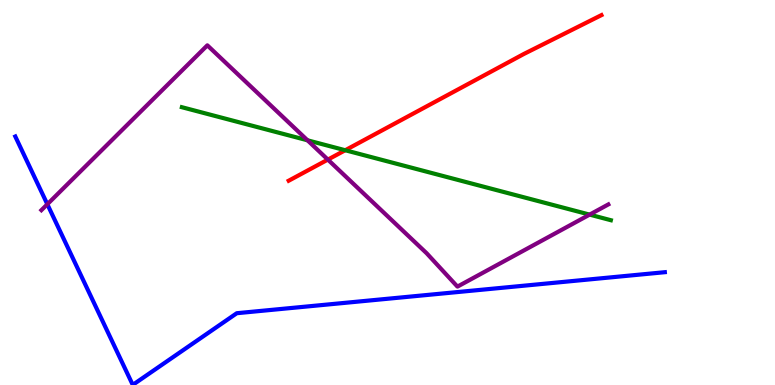[{'lines': ['blue', 'red'], 'intersections': []}, {'lines': ['green', 'red'], 'intersections': [{'x': 4.45, 'y': 6.1}]}, {'lines': ['purple', 'red'], 'intersections': [{'x': 4.23, 'y': 5.85}]}, {'lines': ['blue', 'green'], 'intersections': []}, {'lines': ['blue', 'purple'], 'intersections': [{'x': 0.611, 'y': 4.69}]}, {'lines': ['green', 'purple'], 'intersections': [{'x': 3.97, 'y': 6.36}, {'x': 7.61, 'y': 4.43}]}]